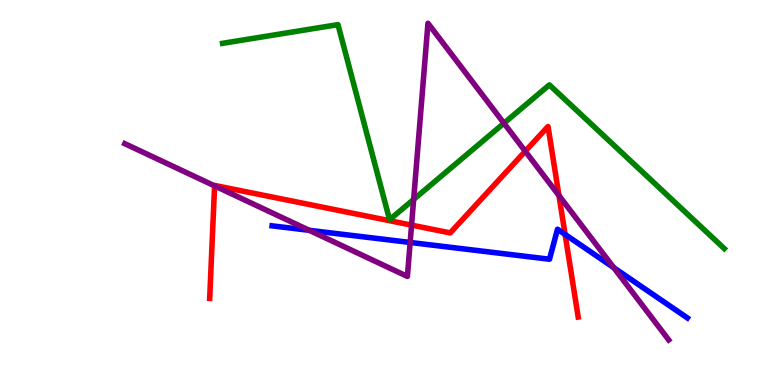[{'lines': ['blue', 'red'], 'intersections': [{'x': 7.29, 'y': 3.91}]}, {'lines': ['green', 'red'], 'intersections': []}, {'lines': ['purple', 'red'], 'intersections': [{'x': 2.77, 'y': 5.17}, {'x': 5.31, 'y': 4.15}, {'x': 6.78, 'y': 6.07}, {'x': 7.21, 'y': 4.92}]}, {'lines': ['blue', 'green'], 'intersections': []}, {'lines': ['blue', 'purple'], 'intersections': [{'x': 3.99, 'y': 4.02}, {'x': 5.29, 'y': 3.7}, {'x': 7.92, 'y': 3.05}]}, {'lines': ['green', 'purple'], 'intersections': [{'x': 5.34, 'y': 4.82}, {'x': 6.5, 'y': 6.8}]}]